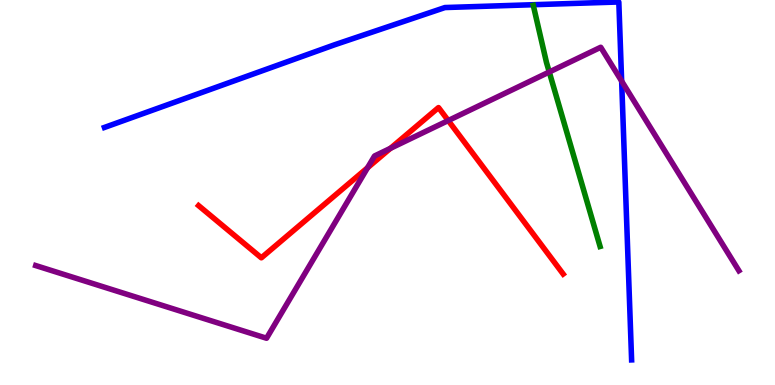[{'lines': ['blue', 'red'], 'intersections': []}, {'lines': ['green', 'red'], 'intersections': []}, {'lines': ['purple', 'red'], 'intersections': [{'x': 4.74, 'y': 5.64}, {'x': 5.04, 'y': 6.15}, {'x': 5.78, 'y': 6.87}]}, {'lines': ['blue', 'green'], 'intersections': []}, {'lines': ['blue', 'purple'], 'intersections': [{'x': 8.02, 'y': 7.89}]}, {'lines': ['green', 'purple'], 'intersections': [{'x': 7.09, 'y': 8.13}]}]